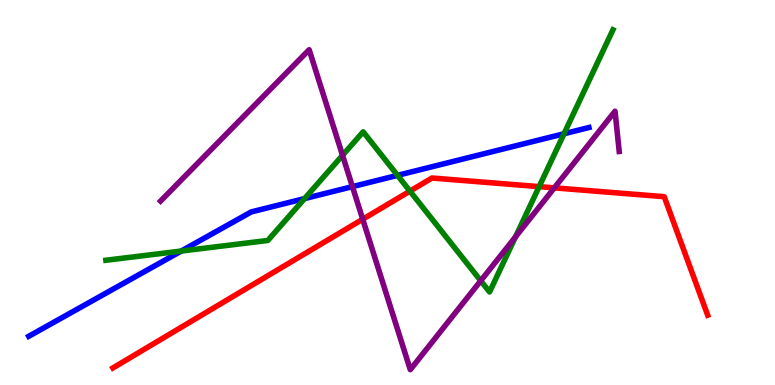[{'lines': ['blue', 'red'], 'intersections': []}, {'lines': ['green', 'red'], 'intersections': [{'x': 5.29, 'y': 5.04}, {'x': 6.96, 'y': 5.15}]}, {'lines': ['purple', 'red'], 'intersections': [{'x': 4.68, 'y': 4.31}, {'x': 7.15, 'y': 5.12}]}, {'lines': ['blue', 'green'], 'intersections': [{'x': 2.34, 'y': 3.48}, {'x': 3.93, 'y': 4.84}, {'x': 5.13, 'y': 5.45}, {'x': 7.28, 'y': 6.53}]}, {'lines': ['blue', 'purple'], 'intersections': [{'x': 4.55, 'y': 5.15}]}, {'lines': ['green', 'purple'], 'intersections': [{'x': 4.42, 'y': 5.97}, {'x': 6.2, 'y': 2.71}, {'x': 6.65, 'y': 3.85}]}]